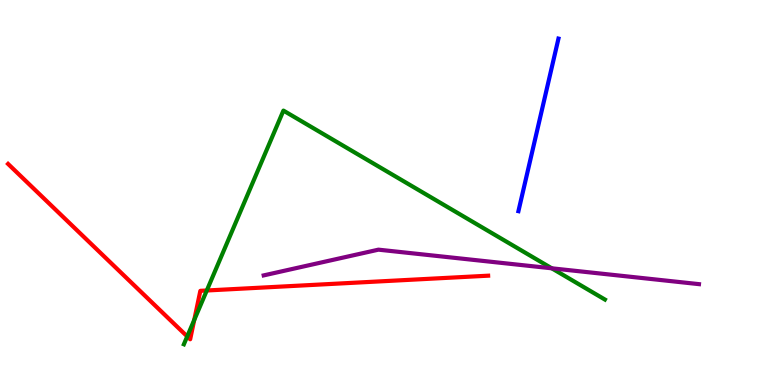[{'lines': ['blue', 'red'], 'intersections': []}, {'lines': ['green', 'red'], 'intersections': [{'x': 2.42, 'y': 1.26}, {'x': 2.51, 'y': 1.69}, {'x': 2.67, 'y': 2.45}]}, {'lines': ['purple', 'red'], 'intersections': []}, {'lines': ['blue', 'green'], 'intersections': []}, {'lines': ['blue', 'purple'], 'intersections': []}, {'lines': ['green', 'purple'], 'intersections': [{'x': 7.12, 'y': 3.03}]}]